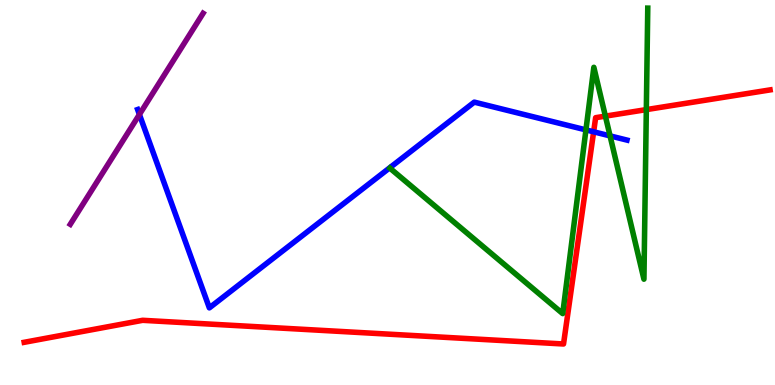[{'lines': ['blue', 'red'], 'intersections': [{'x': 7.66, 'y': 6.58}]}, {'lines': ['green', 'red'], 'intersections': [{'x': 7.81, 'y': 6.98}, {'x': 8.34, 'y': 7.15}]}, {'lines': ['purple', 'red'], 'intersections': []}, {'lines': ['blue', 'green'], 'intersections': [{'x': 7.56, 'y': 6.63}, {'x': 7.87, 'y': 6.47}]}, {'lines': ['blue', 'purple'], 'intersections': [{'x': 1.8, 'y': 7.03}]}, {'lines': ['green', 'purple'], 'intersections': []}]